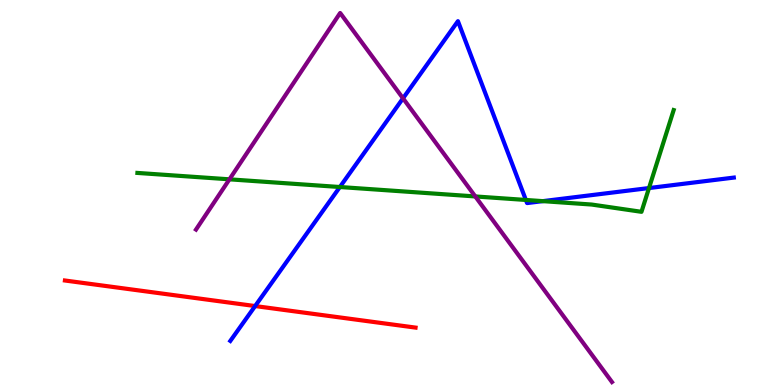[{'lines': ['blue', 'red'], 'intersections': [{'x': 3.29, 'y': 2.05}]}, {'lines': ['green', 'red'], 'intersections': []}, {'lines': ['purple', 'red'], 'intersections': []}, {'lines': ['blue', 'green'], 'intersections': [{'x': 4.39, 'y': 5.14}, {'x': 6.79, 'y': 4.81}, {'x': 7.0, 'y': 4.78}, {'x': 8.37, 'y': 5.12}]}, {'lines': ['blue', 'purple'], 'intersections': [{'x': 5.2, 'y': 7.45}]}, {'lines': ['green', 'purple'], 'intersections': [{'x': 2.96, 'y': 5.34}, {'x': 6.13, 'y': 4.9}]}]